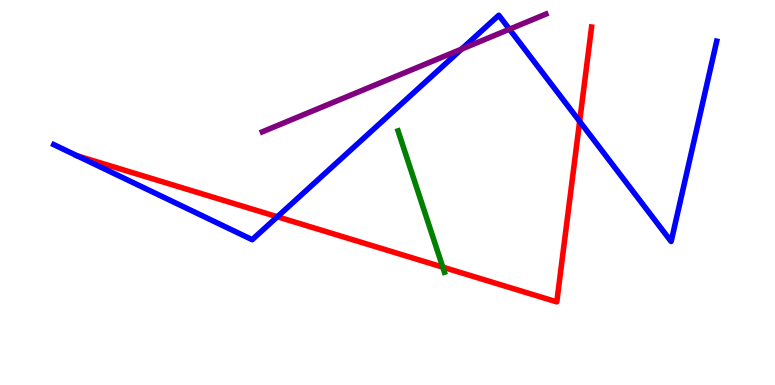[{'lines': ['blue', 'red'], 'intersections': [{'x': 0.995, 'y': 5.95}, {'x': 3.58, 'y': 4.37}, {'x': 7.48, 'y': 6.85}]}, {'lines': ['green', 'red'], 'intersections': [{'x': 5.71, 'y': 3.06}]}, {'lines': ['purple', 'red'], 'intersections': []}, {'lines': ['blue', 'green'], 'intersections': []}, {'lines': ['blue', 'purple'], 'intersections': [{'x': 5.96, 'y': 8.73}, {'x': 6.57, 'y': 9.24}]}, {'lines': ['green', 'purple'], 'intersections': []}]